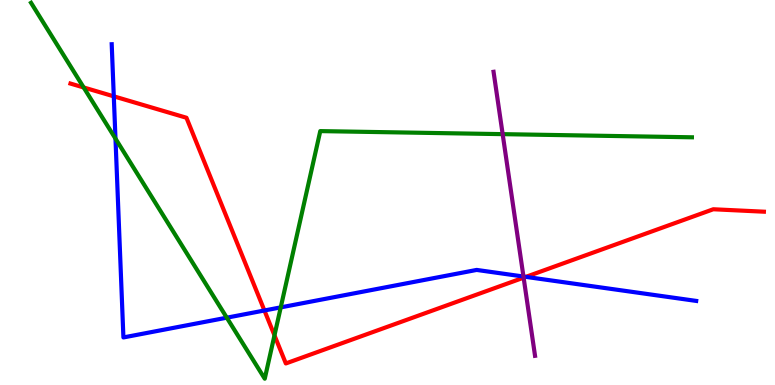[{'lines': ['blue', 'red'], 'intersections': [{'x': 1.47, 'y': 7.5}, {'x': 3.41, 'y': 1.94}, {'x': 6.79, 'y': 2.81}]}, {'lines': ['green', 'red'], 'intersections': [{'x': 1.08, 'y': 7.73}, {'x': 3.54, 'y': 1.29}]}, {'lines': ['purple', 'red'], 'intersections': [{'x': 6.76, 'y': 2.79}]}, {'lines': ['blue', 'green'], 'intersections': [{'x': 1.49, 'y': 6.4}, {'x': 2.93, 'y': 1.75}, {'x': 3.62, 'y': 2.02}]}, {'lines': ['blue', 'purple'], 'intersections': [{'x': 6.75, 'y': 2.82}]}, {'lines': ['green', 'purple'], 'intersections': [{'x': 6.49, 'y': 6.52}]}]